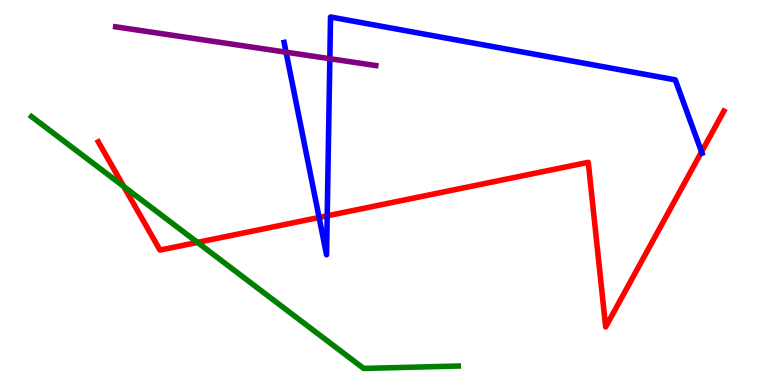[{'lines': ['blue', 'red'], 'intersections': [{'x': 4.12, 'y': 4.35}, {'x': 4.22, 'y': 4.39}, {'x': 9.05, 'y': 6.06}]}, {'lines': ['green', 'red'], 'intersections': [{'x': 1.6, 'y': 5.16}, {'x': 2.55, 'y': 3.7}]}, {'lines': ['purple', 'red'], 'intersections': []}, {'lines': ['blue', 'green'], 'intersections': []}, {'lines': ['blue', 'purple'], 'intersections': [{'x': 3.69, 'y': 8.64}, {'x': 4.26, 'y': 8.48}]}, {'lines': ['green', 'purple'], 'intersections': []}]